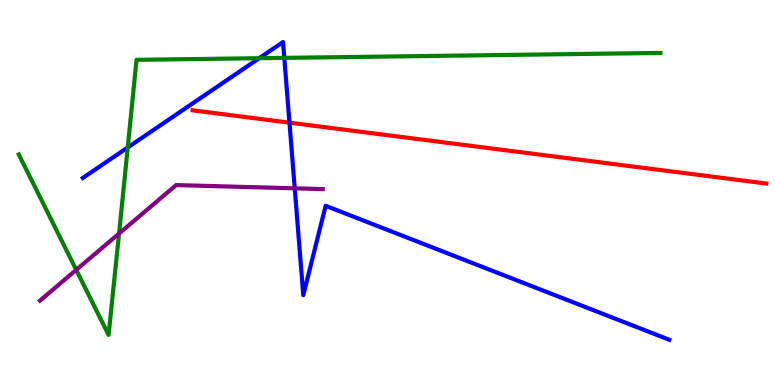[{'lines': ['blue', 'red'], 'intersections': [{'x': 3.74, 'y': 6.81}]}, {'lines': ['green', 'red'], 'intersections': []}, {'lines': ['purple', 'red'], 'intersections': []}, {'lines': ['blue', 'green'], 'intersections': [{'x': 1.65, 'y': 6.17}, {'x': 3.34, 'y': 8.49}, {'x': 3.67, 'y': 8.5}]}, {'lines': ['blue', 'purple'], 'intersections': [{'x': 3.8, 'y': 5.11}]}, {'lines': ['green', 'purple'], 'intersections': [{'x': 0.984, 'y': 2.99}, {'x': 1.54, 'y': 3.93}]}]